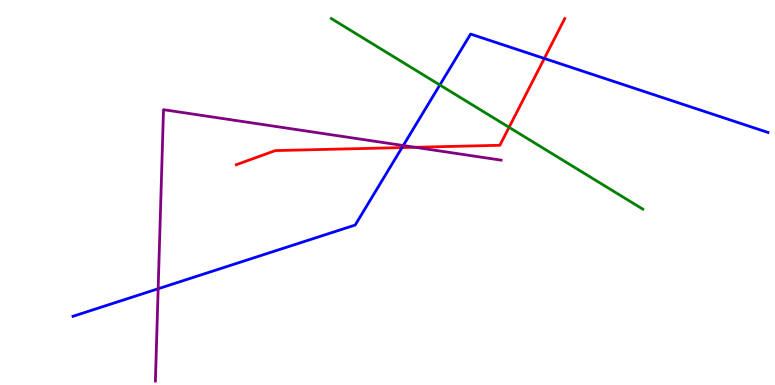[{'lines': ['blue', 'red'], 'intersections': [{'x': 5.19, 'y': 6.17}, {'x': 7.02, 'y': 8.48}]}, {'lines': ['green', 'red'], 'intersections': [{'x': 6.57, 'y': 6.69}]}, {'lines': ['purple', 'red'], 'intersections': [{'x': 5.36, 'y': 6.17}]}, {'lines': ['blue', 'green'], 'intersections': [{'x': 5.68, 'y': 7.79}]}, {'lines': ['blue', 'purple'], 'intersections': [{'x': 2.04, 'y': 2.5}, {'x': 5.2, 'y': 6.22}]}, {'lines': ['green', 'purple'], 'intersections': []}]